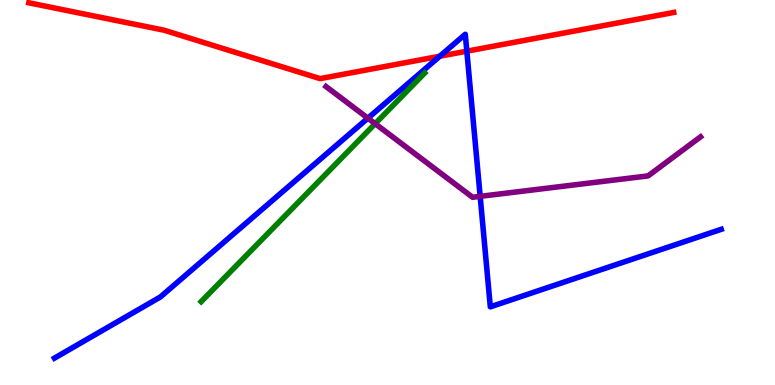[{'lines': ['blue', 'red'], 'intersections': [{'x': 5.67, 'y': 8.54}, {'x': 6.02, 'y': 8.67}]}, {'lines': ['green', 'red'], 'intersections': []}, {'lines': ['purple', 'red'], 'intersections': []}, {'lines': ['blue', 'green'], 'intersections': []}, {'lines': ['blue', 'purple'], 'intersections': [{'x': 4.75, 'y': 6.93}, {'x': 6.2, 'y': 4.9}]}, {'lines': ['green', 'purple'], 'intersections': [{'x': 4.84, 'y': 6.79}]}]